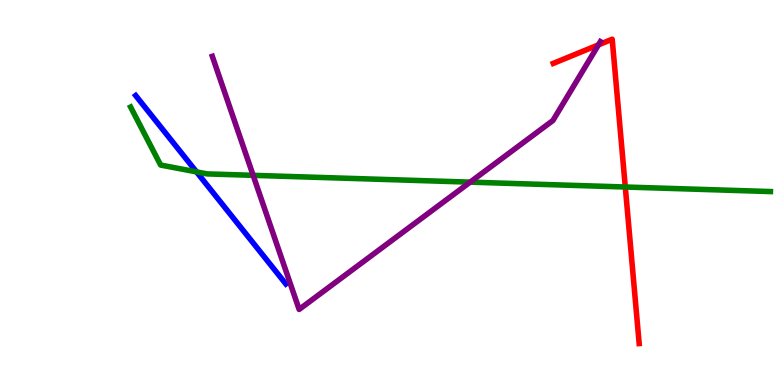[{'lines': ['blue', 'red'], 'intersections': []}, {'lines': ['green', 'red'], 'intersections': [{'x': 8.07, 'y': 5.14}]}, {'lines': ['purple', 'red'], 'intersections': [{'x': 7.72, 'y': 8.83}]}, {'lines': ['blue', 'green'], 'intersections': [{'x': 2.54, 'y': 5.54}]}, {'lines': ['blue', 'purple'], 'intersections': []}, {'lines': ['green', 'purple'], 'intersections': [{'x': 3.27, 'y': 5.45}, {'x': 6.07, 'y': 5.27}]}]